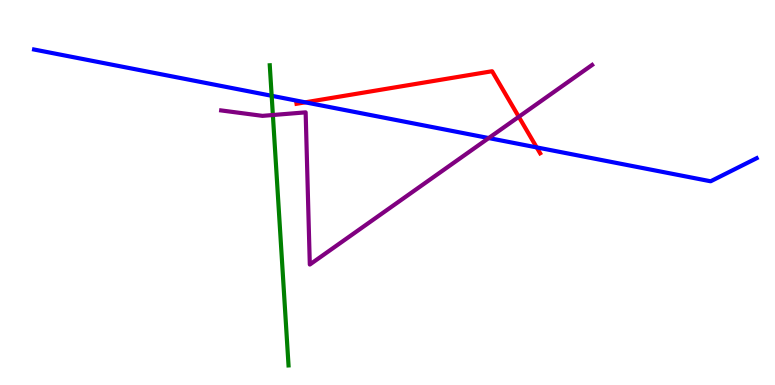[{'lines': ['blue', 'red'], 'intersections': [{'x': 3.94, 'y': 7.34}, {'x': 6.93, 'y': 6.17}]}, {'lines': ['green', 'red'], 'intersections': []}, {'lines': ['purple', 'red'], 'intersections': [{'x': 6.69, 'y': 6.97}]}, {'lines': ['blue', 'green'], 'intersections': [{'x': 3.51, 'y': 7.51}]}, {'lines': ['blue', 'purple'], 'intersections': [{'x': 6.31, 'y': 6.41}]}, {'lines': ['green', 'purple'], 'intersections': [{'x': 3.52, 'y': 7.01}]}]